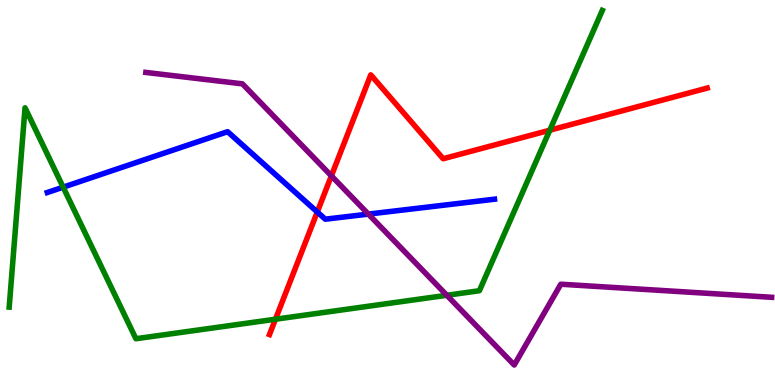[{'lines': ['blue', 'red'], 'intersections': [{'x': 4.09, 'y': 4.49}]}, {'lines': ['green', 'red'], 'intersections': [{'x': 3.55, 'y': 1.71}, {'x': 7.09, 'y': 6.62}]}, {'lines': ['purple', 'red'], 'intersections': [{'x': 4.28, 'y': 5.43}]}, {'lines': ['blue', 'green'], 'intersections': [{'x': 0.815, 'y': 5.14}]}, {'lines': ['blue', 'purple'], 'intersections': [{'x': 4.75, 'y': 4.44}]}, {'lines': ['green', 'purple'], 'intersections': [{'x': 5.77, 'y': 2.33}]}]